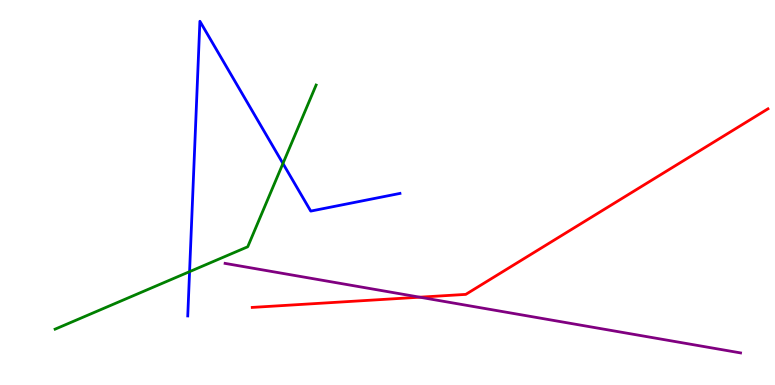[{'lines': ['blue', 'red'], 'intersections': []}, {'lines': ['green', 'red'], 'intersections': []}, {'lines': ['purple', 'red'], 'intersections': [{'x': 5.42, 'y': 2.28}]}, {'lines': ['blue', 'green'], 'intersections': [{'x': 2.45, 'y': 2.94}, {'x': 3.65, 'y': 5.75}]}, {'lines': ['blue', 'purple'], 'intersections': []}, {'lines': ['green', 'purple'], 'intersections': []}]